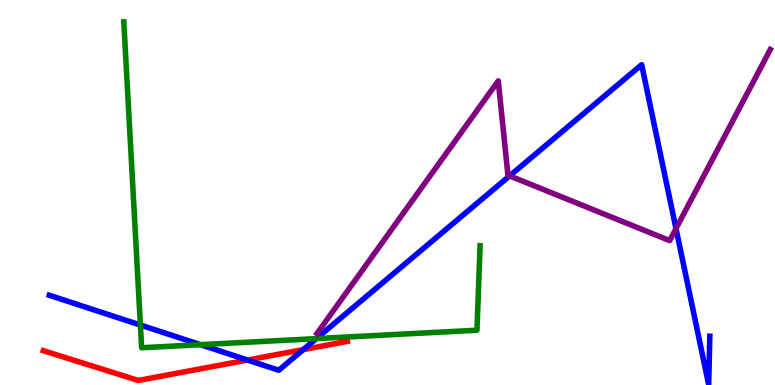[{'lines': ['blue', 'red'], 'intersections': [{'x': 3.19, 'y': 0.649}, {'x': 3.91, 'y': 0.919}]}, {'lines': ['green', 'red'], 'intersections': []}, {'lines': ['purple', 'red'], 'intersections': []}, {'lines': ['blue', 'green'], 'intersections': [{'x': 1.81, 'y': 1.56}, {'x': 2.59, 'y': 1.05}, {'x': 4.08, 'y': 1.2}]}, {'lines': ['blue', 'purple'], 'intersections': [{'x': 6.58, 'y': 5.43}, {'x': 8.72, 'y': 4.06}]}, {'lines': ['green', 'purple'], 'intersections': []}]